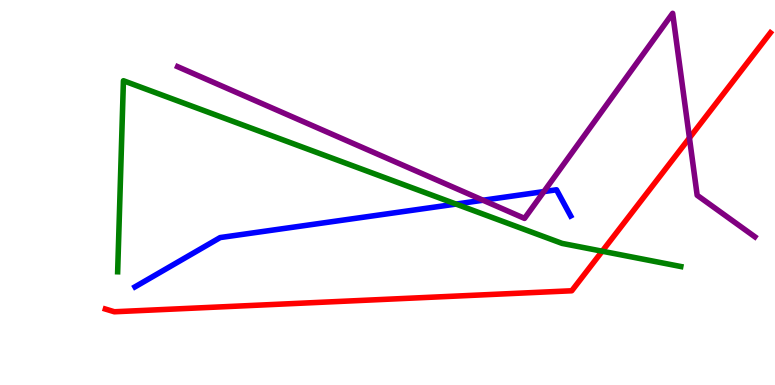[{'lines': ['blue', 'red'], 'intersections': []}, {'lines': ['green', 'red'], 'intersections': [{'x': 7.77, 'y': 3.47}]}, {'lines': ['purple', 'red'], 'intersections': [{'x': 8.9, 'y': 6.42}]}, {'lines': ['blue', 'green'], 'intersections': [{'x': 5.88, 'y': 4.7}]}, {'lines': ['blue', 'purple'], 'intersections': [{'x': 6.23, 'y': 4.8}, {'x': 7.02, 'y': 5.02}]}, {'lines': ['green', 'purple'], 'intersections': []}]